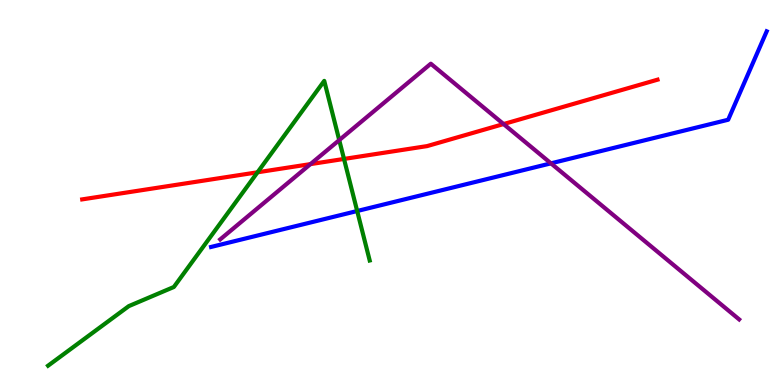[{'lines': ['blue', 'red'], 'intersections': []}, {'lines': ['green', 'red'], 'intersections': [{'x': 3.32, 'y': 5.52}, {'x': 4.44, 'y': 5.87}]}, {'lines': ['purple', 'red'], 'intersections': [{'x': 4.01, 'y': 5.74}, {'x': 6.5, 'y': 6.78}]}, {'lines': ['blue', 'green'], 'intersections': [{'x': 4.61, 'y': 4.52}]}, {'lines': ['blue', 'purple'], 'intersections': [{'x': 7.11, 'y': 5.76}]}, {'lines': ['green', 'purple'], 'intersections': [{'x': 4.38, 'y': 6.36}]}]